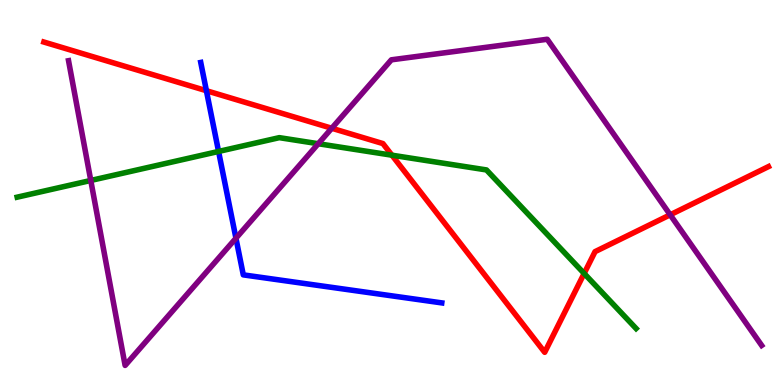[{'lines': ['blue', 'red'], 'intersections': [{'x': 2.66, 'y': 7.64}]}, {'lines': ['green', 'red'], 'intersections': [{'x': 5.06, 'y': 5.97}, {'x': 7.54, 'y': 2.9}]}, {'lines': ['purple', 'red'], 'intersections': [{'x': 4.28, 'y': 6.67}, {'x': 8.65, 'y': 4.42}]}, {'lines': ['blue', 'green'], 'intersections': [{'x': 2.82, 'y': 6.07}]}, {'lines': ['blue', 'purple'], 'intersections': [{'x': 3.04, 'y': 3.81}]}, {'lines': ['green', 'purple'], 'intersections': [{'x': 1.17, 'y': 5.31}, {'x': 4.11, 'y': 6.27}]}]